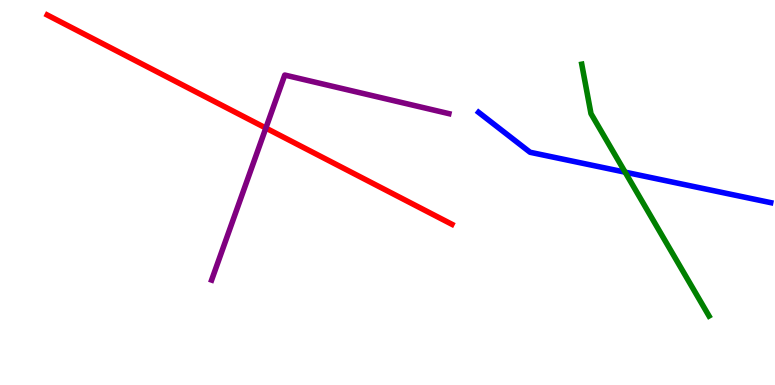[{'lines': ['blue', 'red'], 'intersections': []}, {'lines': ['green', 'red'], 'intersections': []}, {'lines': ['purple', 'red'], 'intersections': [{'x': 3.43, 'y': 6.67}]}, {'lines': ['blue', 'green'], 'intersections': [{'x': 8.07, 'y': 5.53}]}, {'lines': ['blue', 'purple'], 'intersections': []}, {'lines': ['green', 'purple'], 'intersections': []}]